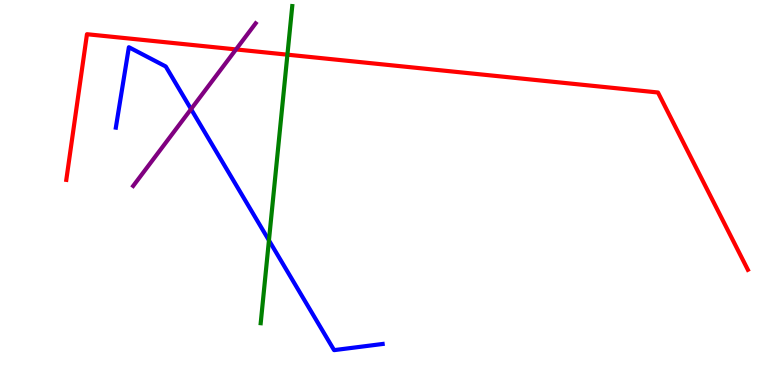[{'lines': ['blue', 'red'], 'intersections': []}, {'lines': ['green', 'red'], 'intersections': [{'x': 3.71, 'y': 8.58}]}, {'lines': ['purple', 'red'], 'intersections': [{'x': 3.05, 'y': 8.72}]}, {'lines': ['blue', 'green'], 'intersections': [{'x': 3.47, 'y': 3.76}]}, {'lines': ['blue', 'purple'], 'intersections': [{'x': 2.47, 'y': 7.17}]}, {'lines': ['green', 'purple'], 'intersections': []}]